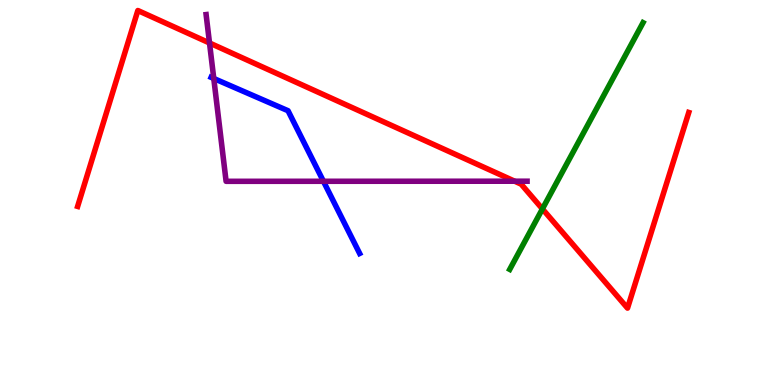[{'lines': ['blue', 'red'], 'intersections': []}, {'lines': ['green', 'red'], 'intersections': [{'x': 7.0, 'y': 4.57}]}, {'lines': ['purple', 'red'], 'intersections': [{'x': 2.7, 'y': 8.88}, {'x': 6.64, 'y': 5.29}]}, {'lines': ['blue', 'green'], 'intersections': []}, {'lines': ['blue', 'purple'], 'intersections': [{'x': 2.76, 'y': 7.96}, {'x': 4.17, 'y': 5.29}]}, {'lines': ['green', 'purple'], 'intersections': []}]